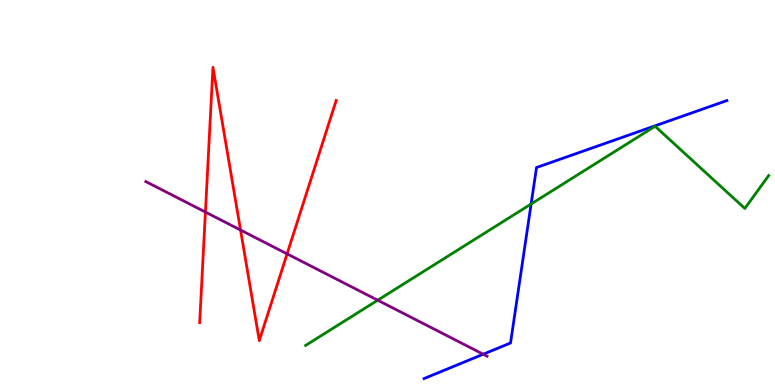[{'lines': ['blue', 'red'], 'intersections': []}, {'lines': ['green', 'red'], 'intersections': []}, {'lines': ['purple', 'red'], 'intersections': [{'x': 2.65, 'y': 4.49}, {'x': 3.1, 'y': 4.02}, {'x': 3.7, 'y': 3.41}]}, {'lines': ['blue', 'green'], 'intersections': [{'x': 6.85, 'y': 4.7}]}, {'lines': ['blue', 'purple'], 'intersections': [{'x': 6.24, 'y': 0.8}]}, {'lines': ['green', 'purple'], 'intersections': [{'x': 4.87, 'y': 2.2}]}]